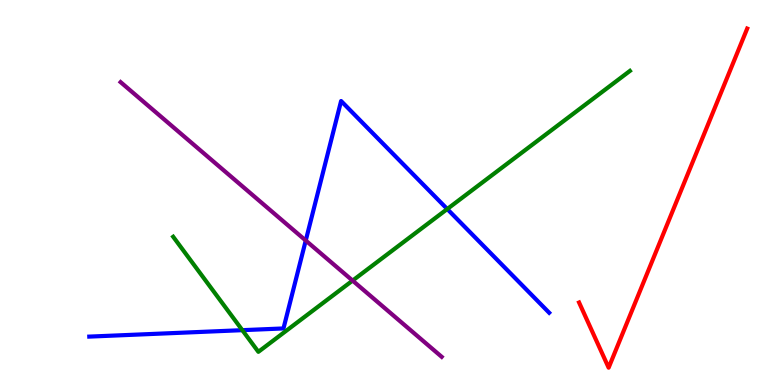[{'lines': ['blue', 'red'], 'intersections': []}, {'lines': ['green', 'red'], 'intersections': []}, {'lines': ['purple', 'red'], 'intersections': []}, {'lines': ['blue', 'green'], 'intersections': [{'x': 3.13, 'y': 1.42}, {'x': 5.77, 'y': 4.57}]}, {'lines': ['blue', 'purple'], 'intersections': [{'x': 3.95, 'y': 3.75}]}, {'lines': ['green', 'purple'], 'intersections': [{'x': 4.55, 'y': 2.71}]}]